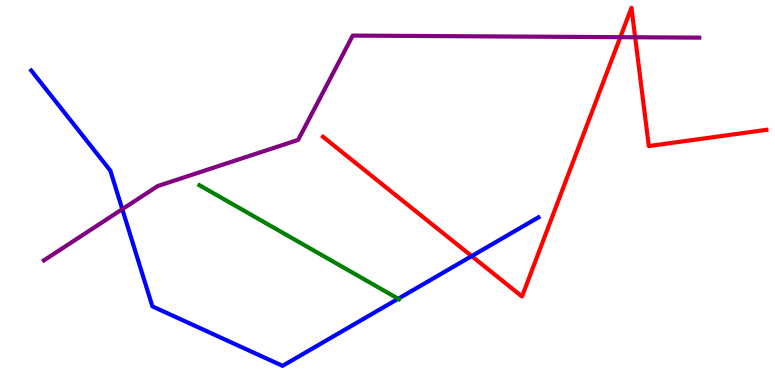[{'lines': ['blue', 'red'], 'intersections': [{'x': 6.09, 'y': 3.35}]}, {'lines': ['green', 'red'], 'intersections': []}, {'lines': ['purple', 'red'], 'intersections': [{'x': 8.0, 'y': 9.03}, {'x': 8.2, 'y': 9.03}]}, {'lines': ['blue', 'green'], 'intersections': [{'x': 5.14, 'y': 2.24}]}, {'lines': ['blue', 'purple'], 'intersections': [{'x': 1.58, 'y': 4.57}]}, {'lines': ['green', 'purple'], 'intersections': []}]